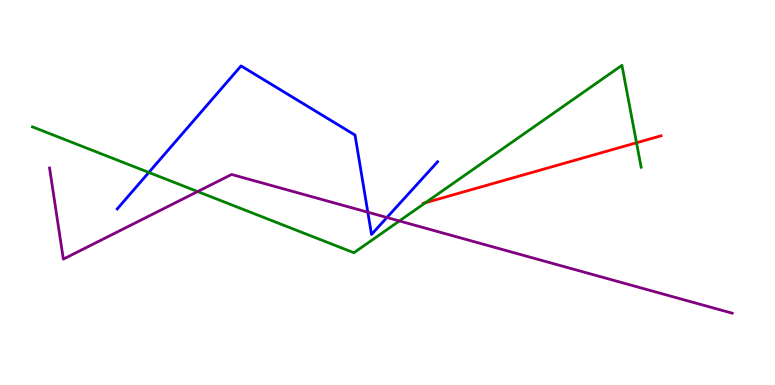[{'lines': ['blue', 'red'], 'intersections': []}, {'lines': ['green', 'red'], 'intersections': [{'x': 5.49, 'y': 4.73}, {'x': 8.21, 'y': 6.29}]}, {'lines': ['purple', 'red'], 'intersections': []}, {'lines': ['blue', 'green'], 'intersections': [{'x': 1.92, 'y': 5.52}]}, {'lines': ['blue', 'purple'], 'intersections': [{'x': 4.75, 'y': 4.49}, {'x': 4.99, 'y': 4.35}]}, {'lines': ['green', 'purple'], 'intersections': [{'x': 2.55, 'y': 5.02}, {'x': 5.15, 'y': 4.26}]}]